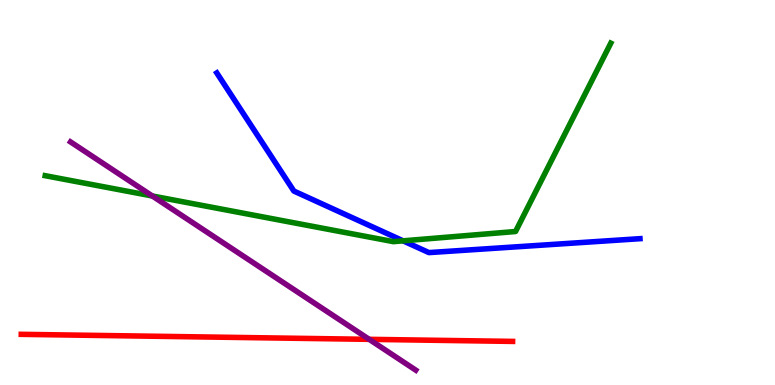[{'lines': ['blue', 'red'], 'intersections': []}, {'lines': ['green', 'red'], 'intersections': []}, {'lines': ['purple', 'red'], 'intersections': [{'x': 4.76, 'y': 1.19}]}, {'lines': ['blue', 'green'], 'intersections': [{'x': 5.2, 'y': 3.74}]}, {'lines': ['blue', 'purple'], 'intersections': []}, {'lines': ['green', 'purple'], 'intersections': [{'x': 1.97, 'y': 4.91}]}]